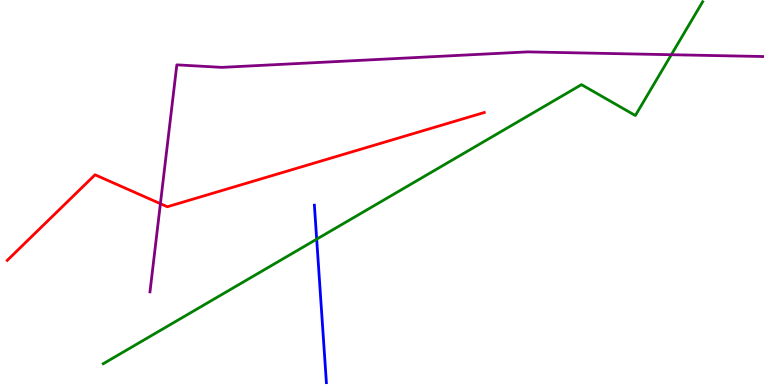[{'lines': ['blue', 'red'], 'intersections': []}, {'lines': ['green', 'red'], 'intersections': []}, {'lines': ['purple', 'red'], 'intersections': [{'x': 2.07, 'y': 4.71}]}, {'lines': ['blue', 'green'], 'intersections': [{'x': 4.09, 'y': 3.79}]}, {'lines': ['blue', 'purple'], 'intersections': []}, {'lines': ['green', 'purple'], 'intersections': [{'x': 8.66, 'y': 8.58}]}]